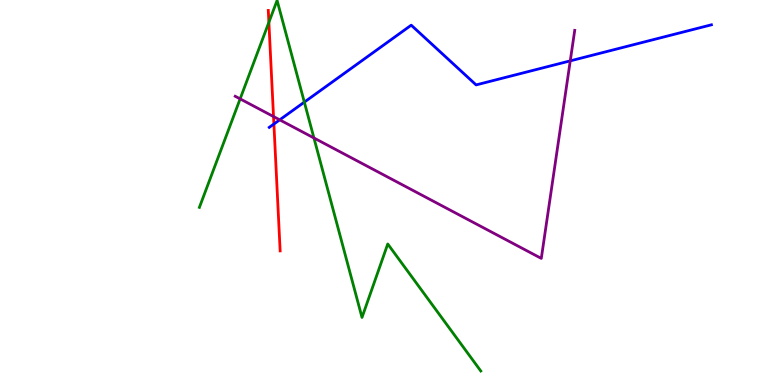[{'lines': ['blue', 'red'], 'intersections': [{'x': 3.53, 'y': 6.78}]}, {'lines': ['green', 'red'], 'intersections': [{'x': 3.47, 'y': 9.42}]}, {'lines': ['purple', 'red'], 'intersections': [{'x': 3.53, 'y': 6.97}]}, {'lines': ['blue', 'green'], 'intersections': [{'x': 3.93, 'y': 7.35}]}, {'lines': ['blue', 'purple'], 'intersections': [{'x': 3.61, 'y': 6.89}, {'x': 7.36, 'y': 8.42}]}, {'lines': ['green', 'purple'], 'intersections': [{'x': 3.1, 'y': 7.43}, {'x': 4.05, 'y': 6.42}]}]